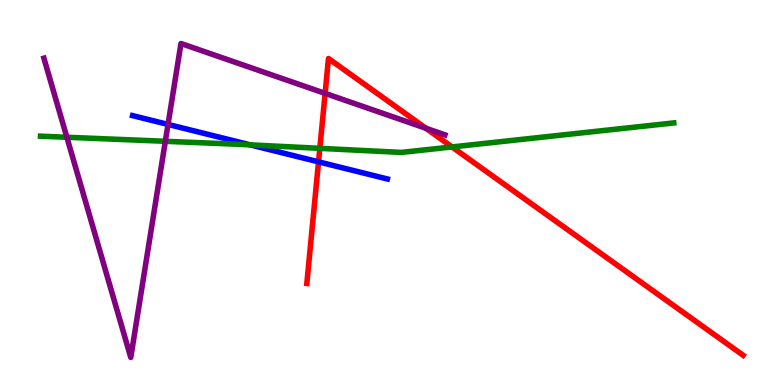[{'lines': ['blue', 'red'], 'intersections': [{'x': 4.11, 'y': 5.8}]}, {'lines': ['green', 'red'], 'intersections': [{'x': 4.13, 'y': 6.15}, {'x': 5.83, 'y': 6.18}]}, {'lines': ['purple', 'red'], 'intersections': [{'x': 4.2, 'y': 7.57}, {'x': 5.5, 'y': 6.67}]}, {'lines': ['blue', 'green'], 'intersections': [{'x': 3.23, 'y': 6.24}]}, {'lines': ['blue', 'purple'], 'intersections': [{'x': 2.17, 'y': 6.77}]}, {'lines': ['green', 'purple'], 'intersections': [{'x': 0.863, 'y': 6.43}, {'x': 2.13, 'y': 6.33}]}]